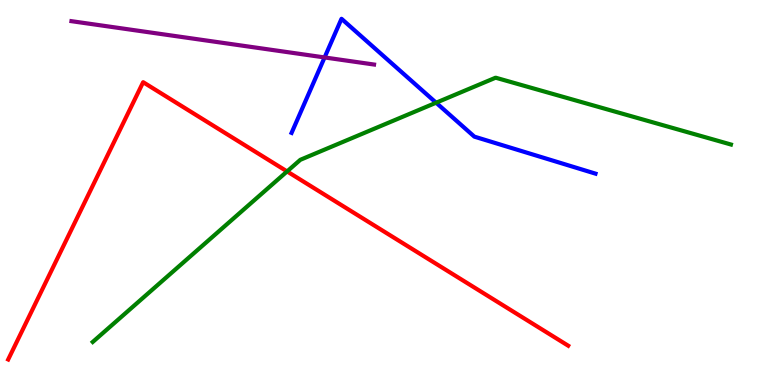[{'lines': ['blue', 'red'], 'intersections': []}, {'lines': ['green', 'red'], 'intersections': [{'x': 3.7, 'y': 5.55}]}, {'lines': ['purple', 'red'], 'intersections': []}, {'lines': ['blue', 'green'], 'intersections': [{'x': 5.63, 'y': 7.33}]}, {'lines': ['blue', 'purple'], 'intersections': [{'x': 4.19, 'y': 8.51}]}, {'lines': ['green', 'purple'], 'intersections': []}]